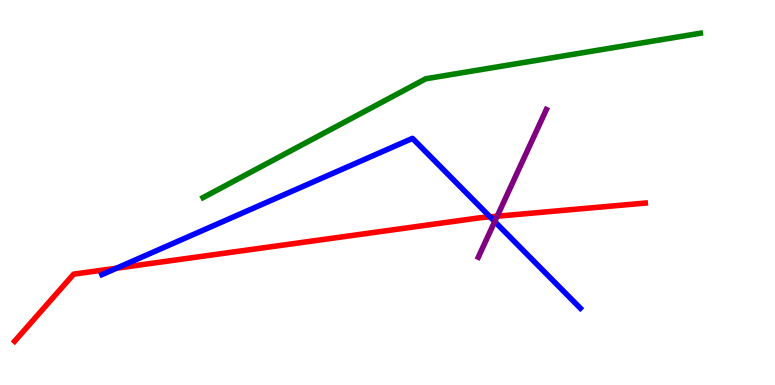[{'lines': ['blue', 'red'], 'intersections': [{'x': 1.5, 'y': 3.03}, {'x': 6.32, 'y': 4.37}]}, {'lines': ['green', 'red'], 'intersections': []}, {'lines': ['purple', 'red'], 'intersections': [{'x': 6.42, 'y': 4.38}]}, {'lines': ['blue', 'green'], 'intersections': []}, {'lines': ['blue', 'purple'], 'intersections': [{'x': 6.38, 'y': 4.24}]}, {'lines': ['green', 'purple'], 'intersections': []}]